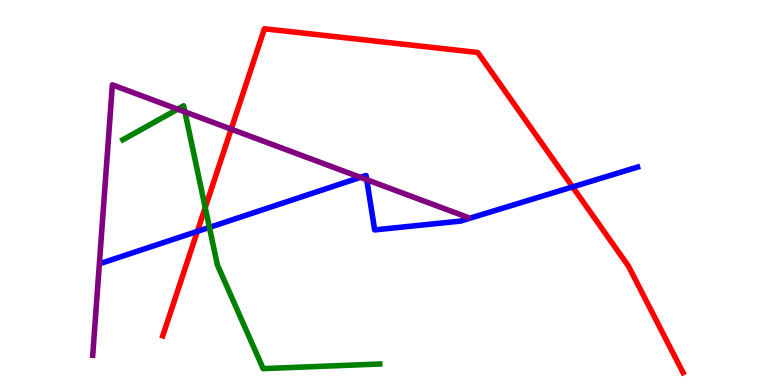[{'lines': ['blue', 'red'], 'intersections': [{'x': 2.55, 'y': 3.99}, {'x': 7.39, 'y': 5.15}]}, {'lines': ['green', 'red'], 'intersections': [{'x': 2.65, 'y': 4.61}]}, {'lines': ['purple', 'red'], 'intersections': [{'x': 2.98, 'y': 6.65}]}, {'lines': ['blue', 'green'], 'intersections': [{'x': 2.7, 'y': 4.09}]}, {'lines': ['blue', 'purple'], 'intersections': [{'x': 4.65, 'y': 5.39}, {'x': 4.73, 'y': 5.33}]}, {'lines': ['green', 'purple'], 'intersections': [{'x': 2.29, 'y': 7.16}, {'x': 2.39, 'y': 7.09}]}]